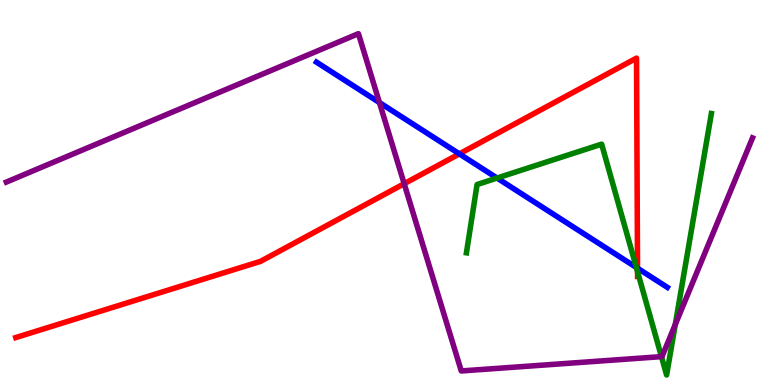[{'lines': ['blue', 'red'], 'intersections': [{'x': 5.93, 'y': 6.0}, {'x': 8.23, 'y': 3.03}]}, {'lines': ['green', 'red'], 'intersections': [{'x': 8.23, 'y': 2.94}]}, {'lines': ['purple', 'red'], 'intersections': [{'x': 5.22, 'y': 5.23}]}, {'lines': ['blue', 'green'], 'intersections': [{'x': 6.41, 'y': 5.38}, {'x': 8.21, 'y': 3.05}]}, {'lines': ['blue', 'purple'], 'intersections': [{'x': 4.9, 'y': 7.34}]}, {'lines': ['green', 'purple'], 'intersections': [{'x': 8.53, 'y': 0.737}, {'x': 8.71, 'y': 1.57}]}]